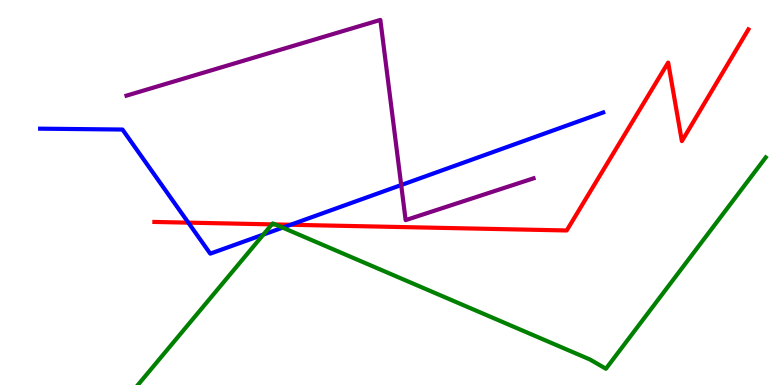[{'lines': ['blue', 'red'], 'intersections': [{'x': 2.43, 'y': 4.22}, {'x': 3.75, 'y': 4.16}]}, {'lines': ['green', 'red'], 'intersections': [{'x': 3.51, 'y': 4.17}, {'x': 3.55, 'y': 4.17}]}, {'lines': ['purple', 'red'], 'intersections': []}, {'lines': ['blue', 'green'], 'intersections': [{'x': 3.4, 'y': 3.91}, {'x': 3.65, 'y': 4.09}]}, {'lines': ['blue', 'purple'], 'intersections': [{'x': 5.18, 'y': 5.19}]}, {'lines': ['green', 'purple'], 'intersections': []}]